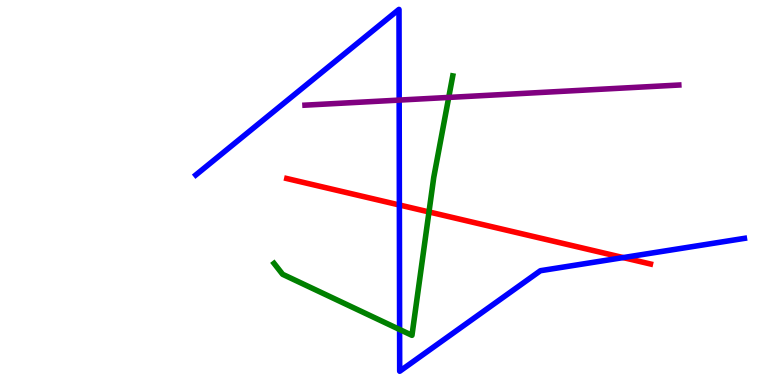[{'lines': ['blue', 'red'], 'intersections': [{'x': 5.15, 'y': 4.68}, {'x': 8.04, 'y': 3.31}]}, {'lines': ['green', 'red'], 'intersections': [{'x': 5.54, 'y': 4.49}]}, {'lines': ['purple', 'red'], 'intersections': []}, {'lines': ['blue', 'green'], 'intersections': [{'x': 5.16, 'y': 1.44}]}, {'lines': ['blue', 'purple'], 'intersections': [{'x': 5.15, 'y': 7.4}]}, {'lines': ['green', 'purple'], 'intersections': [{'x': 5.79, 'y': 7.47}]}]